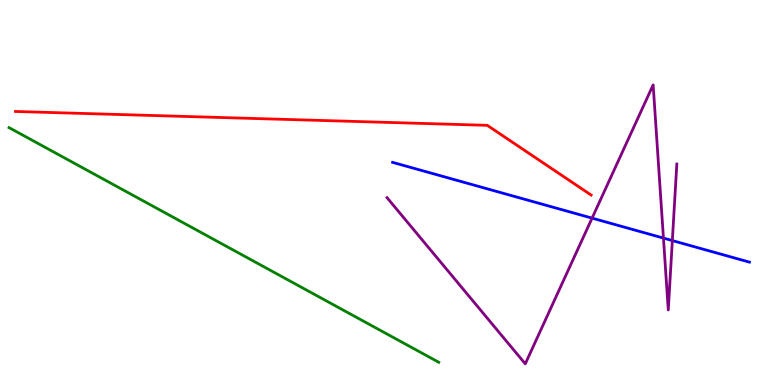[{'lines': ['blue', 'red'], 'intersections': []}, {'lines': ['green', 'red'], 'intersections': []}, {'lines': ['purple', 'red'], 'intersections': []}, {'lines': ['blue', 'green'], 'intersections': []}, {'lines': ['blue', 'purple'], 'intersections': [{'x': 7.64, 'y': 4.33}, {'x': 8.56, 'y': 3.82}, {'x': 8.68, 'y': 3.75}]}, {'lines': ['green', 'purple'], 'intersections': []}]